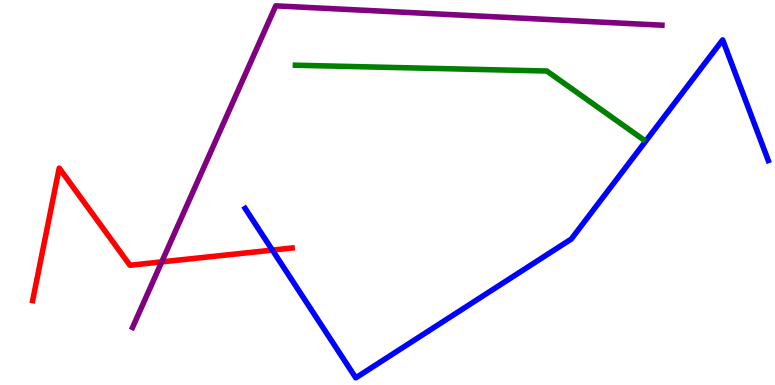[{'lines': ['blue', 'red'], 'intersections': [{'x': 3.51, 'y': 3.5}]}, {'lines': ['green', 'red'], 'intersections': []}, {'lines': ['purple', 'red'], 'intersections': [{'x': 2.09, 'y': 3.2}]}, {'lines': ['blue', 'green'], 'intersections': []}, {'lines': ['blue', 'purple'], 'intersections': []}, {'lines': ['green', 'purple'], 'intersections': []}]